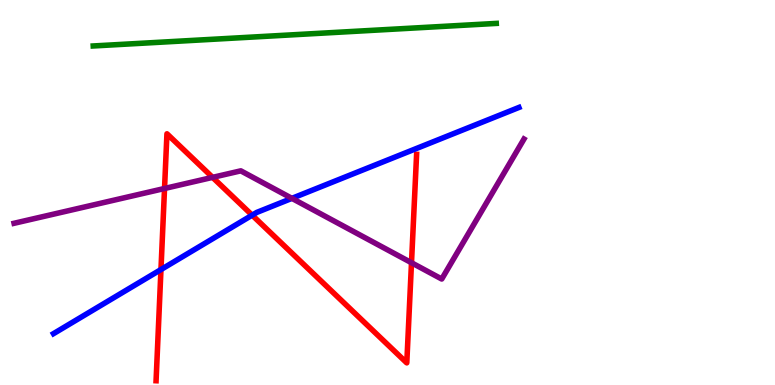[{'lines': ['blue', 'red'], 'intersections': [{'x': 2.08, 'y': 3.0}, {'x': 3.25, 'y': 4.41}]}, {'lines': ['green', 'red'], 'intersections': []}, {'lines': ['purple', 'red'], 'intersections': [{'x': 2.12, 'y': 5.1}, {'x': 2.74, 'y': 5.39}, {'x': 5.31, 'y': 3.18}]}, {'lines': ['blue', 'green'], 'intersections': []}, {'lines': ['blue', 'purple'], 'intersections': [{'x': 3.77, 'y': 4.85}]}, {'lines': ['green', 'purple'], 'intersections': []}]